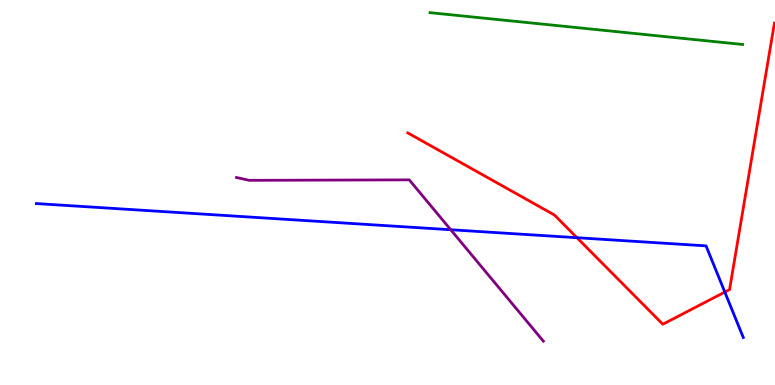[{'lines': ['blue', 'red'], 'intersections': [{'x': 7.44, 'y': 3.83}, {'x': 9.35, 'y': 2.41}]}, {'lines': ['green', 'red'], 'intersections': []}, {'lines': ['purple', 'red'], 'intersections': []}, {'lines': ['blue', 'green'], 'intersections': []}, {'lines': ['blue', 'purple'], 'intersections': [{'x': 5.82, 'y': 4.03}]}, {'lines': ['green', 'purple'], 'intersections': []}]